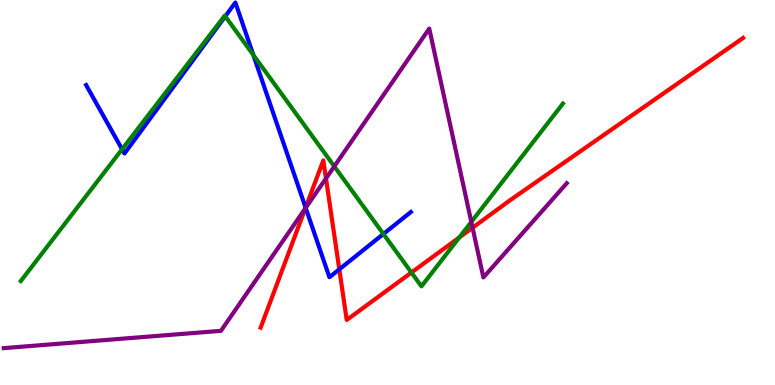[{'lines': ['blue', 'red'], 'intersections': [{'x': 3.94, 'y': 4.61}, {'x': 4.38, 'y': 3.0}]}, {'lines': ['green', 'red'], 'intersections': [{'x': 5.31, 'y': 2.92}, {'x': 5.93, 'y': 3.83}]}, {'lines': ['purple', 'red'], 'intersections': [{'x': 3.94, 'y': 4.59}, {'x': 4.21, 'y': 5.37}, {'x': 6.1, 'y': 4.09}]}, {'lines': ['blue', 'green'], 'intersections': [{'x': 1.58, 'y': 6.12}, {'x': 2.91, 'y': 9.58}, {'x': 3.27, 'y': 8.57}, {'x': 4.95, 'y': 3.92}]}, {'lines': ['blue', 'purple'], 'intersections': [{'x': 3.94, 'y': 4.6}]}, {'lines': ['green', 'purple'], 'intersections': [{'x': 4.31, 'y': 5.68}, {'x': 6.08, 'y': 4.24}]}]